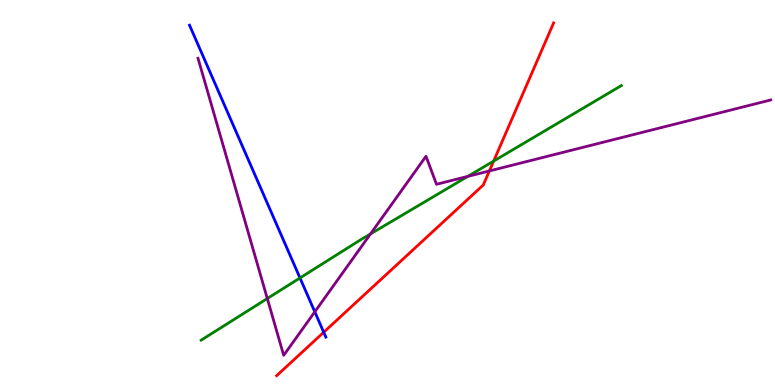[{'lines': ['blue', 'red'], 'intersections': [{'x': 4.18, 'y': 1.37}]}, {'lines': ['green', 'red'], 'intersections': [{'x': 6.37, 'y': 5.82}]}, {'lines': ['purple', 'red'], 'intersections': [{'x': 6.31, 'y': 5.56}]}, {'lines': ['blue', 'green'], 'intersections': [{'x': 3.87, 'y': 2.78}]}, {'lines': ['blue', 'purple'], 'intersections': [{'x': 4.06, 'y': 1.9}]}, {'lines': ['green', 'purple'], 'intersections': [{'x': 3.45, 'y': 2.25}, {'x': 4.78, 'y': 3.92}, {'x': 6.04, 'y': 5.42}]}]